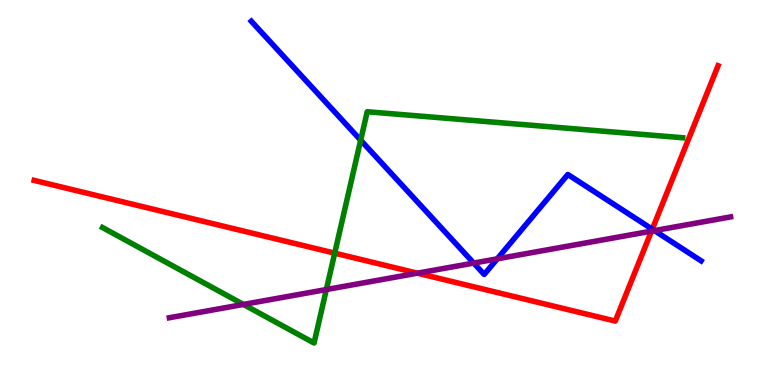[{'lines': ['blue', 'red'], 'intersections': [{'x': 8.42, 'y': 4.05}]}, {'lines': ['green', 'red'], 'intersections': [{'x': 4.32, 'y': 3.42}]}, {'lines': ['purple', 'red'], 'intersections': [{'x': 5.39, 'y': 2.9}, {'x': 8.41, 'y': 4.0}]}, {'lines': ['blue', 'green'], 'intersections': [{'x': 4.65, 'y': 6.36}]}, {'lines': ['blue', 'purple'], 'intersections': [{'x': 6.11, 'y': 3.17}, {'x': 6.42, 'y': 3.28}, {'x': 8.44, 'y': 4.01}]}, {'lines': ['green', 'purple'], 'intersections': [{'x': 3.14, 'y': 2.09}, {'x': 4.21, 'y': 2.48}]}]